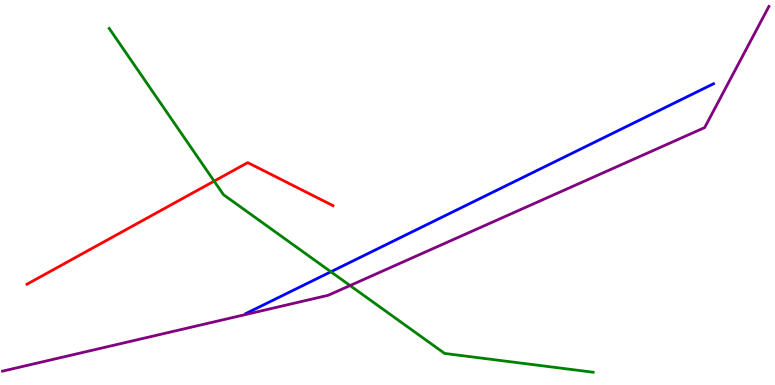[{'lines': ['blue', 'red'], 'intersections': []}, {'lines': ['green', 'red'], 'intersections': [{'x': 2.76, 'y': 5.3}]}, {'lines': ['purple', 'red'], 'intersections': []}, {'lines': ['blue', 'green'], 'intersections': [{'x': 4.27, 'y': 2.94}]}, {'lines': ['blue', 'purple'], 'intersections': []}, {'lines': ['green', 'purple'], 'intersections': [{'x': 4.52, 'y': 2.58}]}]